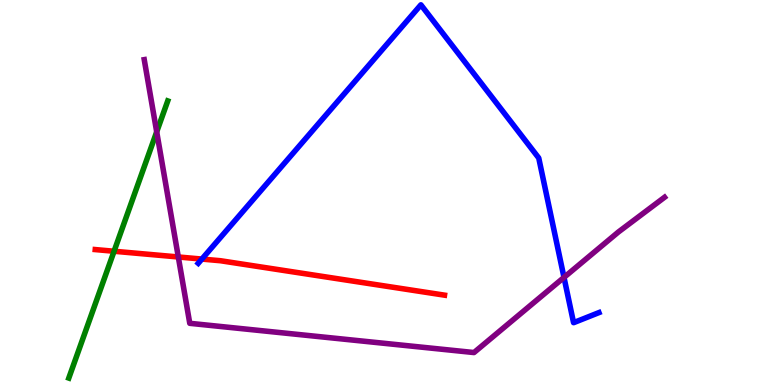[{'lines': ['blue', 'red'], 'intersections': [{'x': 2.6, 'y': 3.27}]}, {'lines': ['green', 'red'], 'intersections': [{'x': 1.47, 'y': 3.47}]}, {'lines': ['purple', 'red'], 'intersections': [{'x': 2.3, 'y': 3.33}]}, {'lines': ['blue', 'green'], 'intersections': []}, {'lines': ['blue', 'purple'], 'intersections': [{'x': 7.28, 'y': 2.79}]}, {'lines': ['green', 'purple'], 'intersections': [{'x': 2.02, 'y': 6.58}]}]